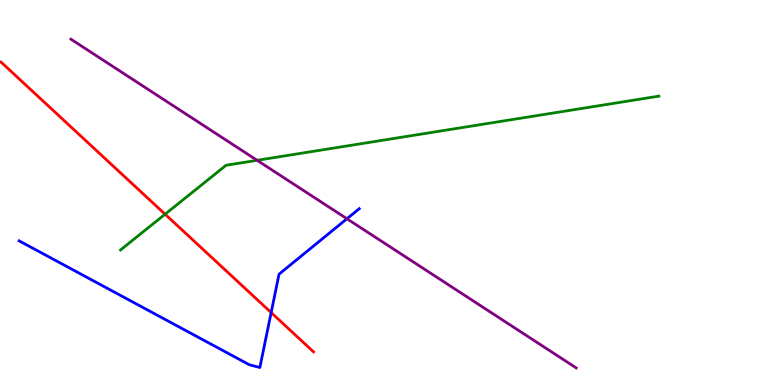[{'lines': ['blue', 'red'], 'intersections': [{'x': 3.5, 'y': 1.88}]}, {'lines': ['green', 'red'], 'intersections': [{'x': 2.13, 'y': 4.44}]}, {'lines': ['purple', 'red'], 'intersections': []}, {'lines': ['blue', 'green'], 'intersections': []}, {'lines': ['blue', 'purple'], 'intersections': [{'x': 4.48, 'y': 4.32}]}, {'lines': ['green', 'purple'], 'intersections': [{'x': 3.32, 'y': 5.84}]}]